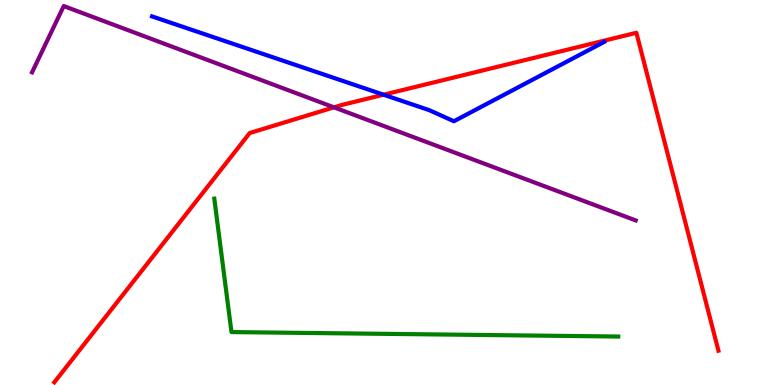[{'lines': ['blue', 'red'], 'intersections': [{'x': 4.95, 'y': 7.54}]}, {'lines': ['green', 'red'], 'intersections': []}, {'lines': ['purple', 'red'], 'intersections': [{'x': 4.31, 'y': 7.21}]}, {'lines': ['blue', 'green'], 'intersections': []}, {'lines': ['blue', 'purple'], 'intersections': []}, {'lines': ['green', 'purple'], 'intersections': []}]